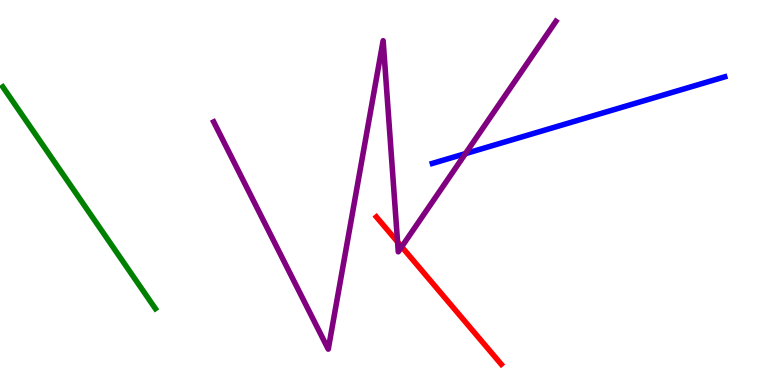[{'lines': ['blue', 'red'], 'intersections': []}, {'lines': ['green', 'red'], 'intersections': []}, {'lines': ['purple', 'red'], 'intersections': [{'x': 5.13, 'y': 3.72}, {'x': 5.18, 'y': 3.59}]}, {'lines': ['blue', 'green'], 'intersections': []}, {'lines': ['blue', 'purple'], 'intersections': [{'x': 6.01, 'y': 6.01}]}, {'lines': ['green', 'purple'], 'intersections': []}]